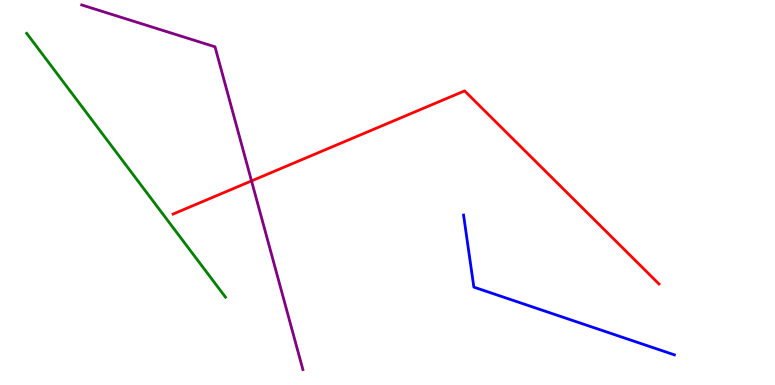[{'lines': ['blue', 'red'], 'intersections': []}, {'lines': ['green', 'red'], 'intersections': []}, {'lines': ['purple', 'red'], 'intersections': [{'x': 3.25, 'y': 5.3}]}, {'lines': ['blue', 'green'], 'intersections': []}, {'lines': ['blue', 'purple'], 'intersections': []}, {'lines': ['green', 'purple'], 'intersections': []}]